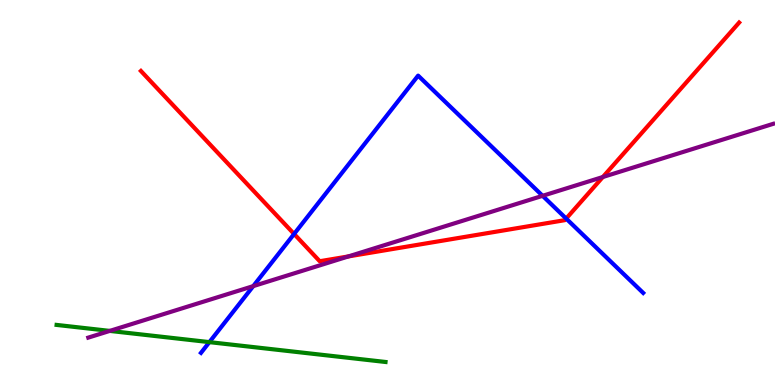[{'lines': ['blue', 'red'], 'intersections': [{'x': 3.79, 'y': 3.92}, {'x': 7.31, 'y': 4.32}]}, {'lines': ['green', 'red'], 'intersections': []}, {'lines': ['purple', 'red'], 'intersections': [{'x': 4.5, 'y': 3.34}, {'x': 7.78, 'y': 5.4}]}, {'lines': ['blue', 'green'], 'intersections': [{'x': 2.7, 'y': 1.11}]}, {'lines': ['blue', 'purple'], 'intersections': [{'x': 3.27, 'y': 2.57}, {'x': 7.0, 'y': 4.91}]}, {'lines': ['green', 'purple'], 'intersections': [{'x': 1.42, 'y': 1.41}]}]